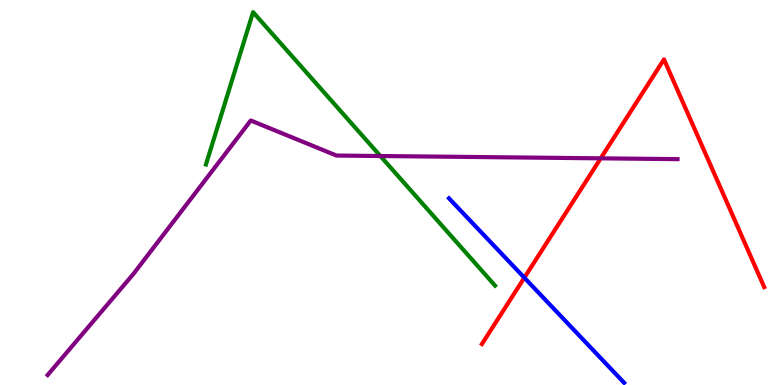[{'lines': ['blue', 'red'], 'intersections': [{'x': 6.77, 'y': 2.79}]}, {'lines': ['green', 'red'], 'intersections': []}, {'lines': ['purple', 'red'], 'intersections': [{'x': 7.75, 'y': 5.89}]}, {'lines': ['blue', 'green'], 'intersections': []}, {'lines': ['blue', 'purple'], 'intersections': []}, {'lines': ['green', 'purple'], 'intersections': [{'x': 4.91, 'y': 5.95}]}]